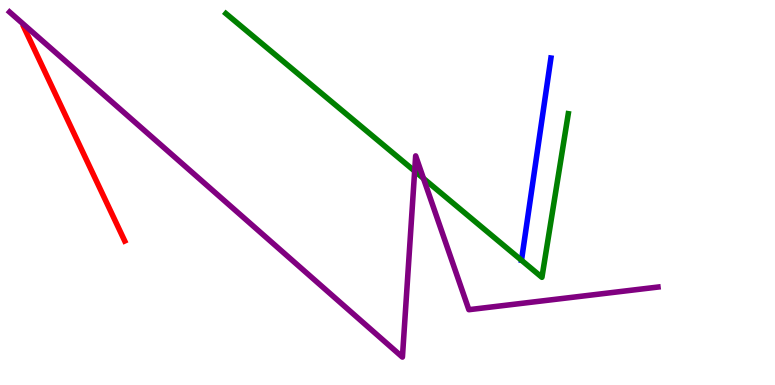[{'lines': ['blue', 'red'], 'intersections': []}, {'lines': ['green', 'red'], 'intersections': []}, {'lines': ['purple', 'red'], 'intersections': []}, {'lines': ['blue', 'green'], 'intersections': [{'x': 6.73, 'y': 3.24}]}, {'lines': ['blue', 'purple'], 'intersections': []}, {'lines': ['green', 'purple'], 'intersections': [{'x': 5.35, 'y': 5.56}, {'x': 5.46, 'y': 5.37}]}]